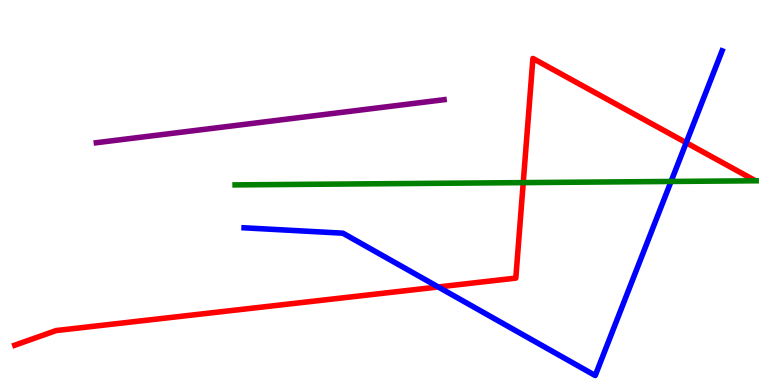[{'lines': ['blue', 'red'], 'intersections': [{'x': 5.65, 'y': 2.55}, {'x': 8.85, 'y': 6.29}]}, {'lines': ['green', 'red'], 'intersections': [{'x': 6.75, 'y': 5.26}]}, {'lines': ['purple', 'red'], 'intersections': []}, {'lines': ['blue', 'green'], 'intersections': [{'x': 8.66, 'y': 5.29}]}, {'lines': ['blue', 'purple'], 'intersections': []}, {'lines': ['green', 'purple'], 'intersections': []}]